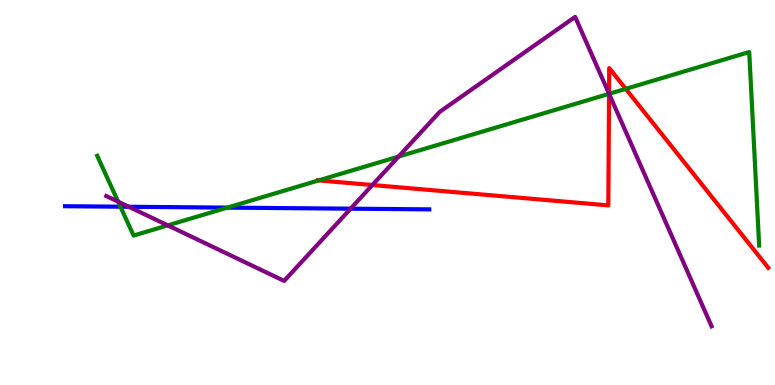[{'lines': ['blue', 'red'], 'intersections': []}, {'lines': ['green', 'red'], 'intersections': [{'x': 4.11, 'y': 5.31}, {'x': 7.86, 'y': 7.56}, {'x': 8.07, 'y': 7.69}]}, {'lines': ['purple', 'red'], 'intersections': [{'x': 4.81, 'y': 5.19}, {'x': 7.86, 'y': 7.56}]}, {'lines': ['blue', 'green'], 'intersections': [{'x': 1.55, 'y': 4.63}, {'x': 2.93, 'y': 4.61}]}, {'lines': ['blue', 'purple'], 'intersections': [{'x': 1.66, 'y': 4.63}, {'x': 4.52, 'y': 4.58}]}, {'lines': ['green', 'purple'], 'intersections': [{'x': 1.52, 'y': 4.76}, {'x': 2.16, 'y': 4.15}, {'x': 5.14, 'y': 5.93}, {'x': 7.86, 'y': 7.56}]}]